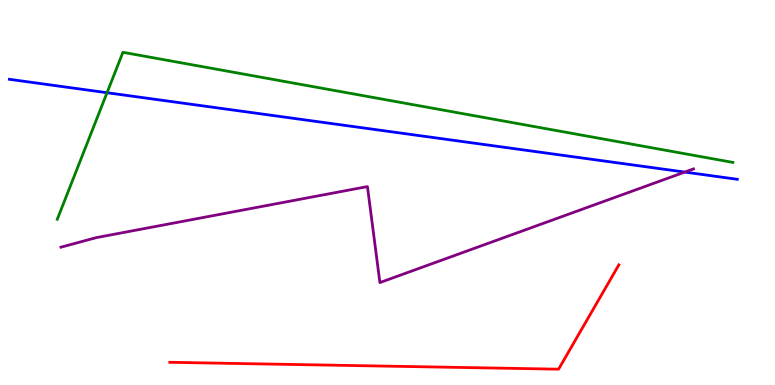[{'lines': ['blue', 'red'], 'intersections': []}, {'lines': ['green', 'red'], 'intersections': []}, {'lines': ['purple', 'red'], 'intersections': []}, {'lines': ['blue', 'green'], 'intersections': [{'x': 1.38, 'y': 7.59}]}, {'lines': ['blue', 'purple'], 'intersections': [{'x': 8.84, 'y': 5.53}]}, {'lines': ['green', 'purple'], 'intersections': []}]